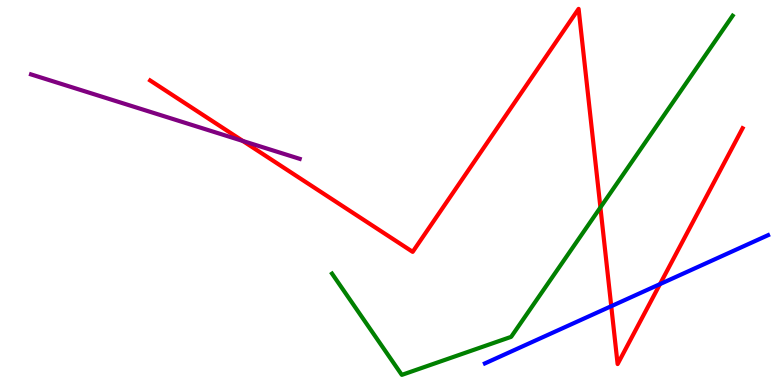[{'lines': ['blue', 'red'], 'intersections': [{'x': 7.89, 'y': 2.05}, {'x': 8.52, 'y': 2.62}]}, {'lines': ['green', 'red'], 'intersections': [{'x': 7.75, 'y': 4.61}]}, {'lines': ['purple', 'red'], 'intersections': [{'x': 3.13, 'y': 6.34}]}, {'lines': ['blue', 'green'], 'intersections': []}, {'lines': ['blue', 'purple'], 'intersections': []}, {'lines': ['green', 'purple'], 'intersections': []}]